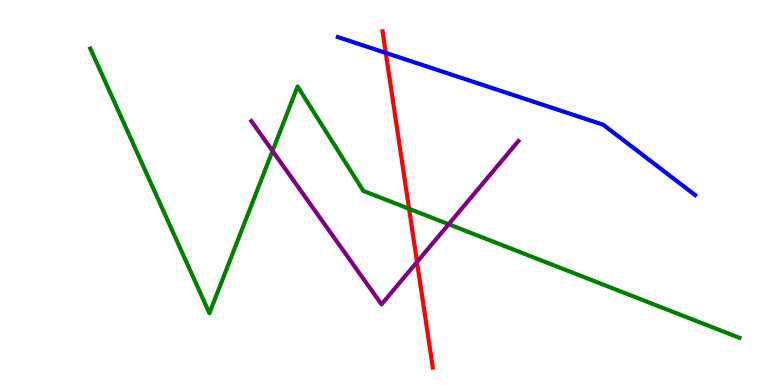[{'lines': ['blue', 'red'], 'intersections': [{'x': 4.98, 'y': 8.63}]}, {'lines': ['green', 'red'], 'intersections': [{'x': 5.28, 'y': 4.58}]}, {'lines': ['purple', 'red'], 'intersections': [{'x': 5.38, 'y': 3.2}]}, {'lines': ['blue', 'green'], 'intersections': []}, {'lines': ['blue', 'purple'], 'intersections': []}, {'lines': ['green', 'purple'], 'intersections': [{'x': 3.52, 'y': 6.08}, {'x': 5.79, 'y': 4.18}]}]